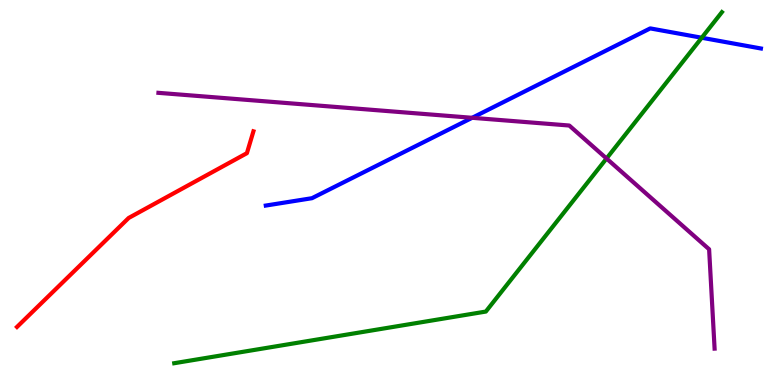[{'lines': ['blue', 'red'], 'intersections': []}, {'lines': ['green', 'red'], 'intersections': []}, {'lines': ['purple', 'red'], 'intersections': []}, {'lines': ['blue', 'green'], 'intersections': [{'x': 9.05, 'y': 9.02}]}, {'lines': ['blue', 'purple'], 'intersections': [{'x': 6.09, 'y': 6.94}]}, {'lines': ['green', 'purple'], 'intersections': [{'x': 7.83, 'y': 5.88}]}]